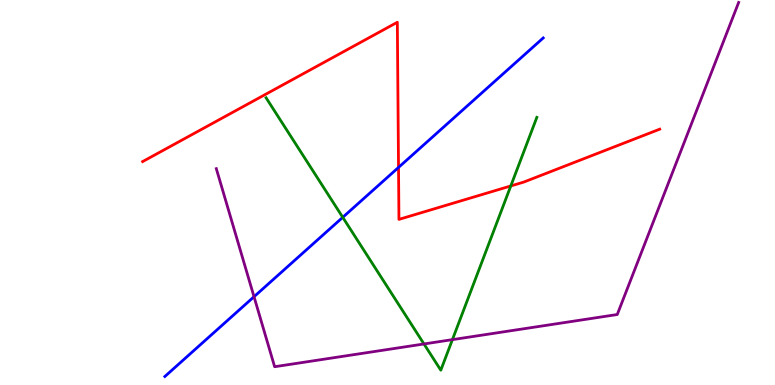[{'lines': ['blue', 'red'], 'intersections': [{'x': 5.14, 'y': 5.65}]}, {'lines': ['green', 'red'], 'intersections': [{'x': 6.59, 'y': 5.17}]}, {'lines': ['purple', 'red'], 'intersections': []}, {'lines': ['blue', 'green'], 'intersections': [{'x': 4.42, 'y': 4.36}]}, {'lines': ['blue', 'purple'], 'intersections': [{'x': 3.28, 'y': 2.29}]}, {'lines': ['green', 'purple'], 'intersections': [{'x': 5.47, 'y': 1.07}, {'x': 5.84, 'y': 1.18}]}]